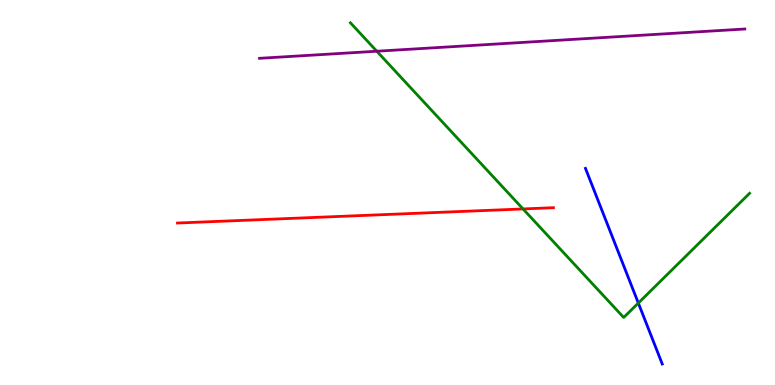[{'lines': ['blue', 'red'], 'intersections': []}, {'lines': ['green', 'red'], 'intersections': [{'x': 6.75, 'y': 4.57}]}, {'lines': ['purple', 'red'], 'intersections': []}, {'lines': ['blue', 'green'], 'intersections': [{'x': 8.24, 'y': 2.13}]}, {'lines': ['blue', 'purple'], 'intersections': []}, {'lines': ['green', 'purple'], 'intersections': [{'x': 4.86, 'y': 8.67}]}]